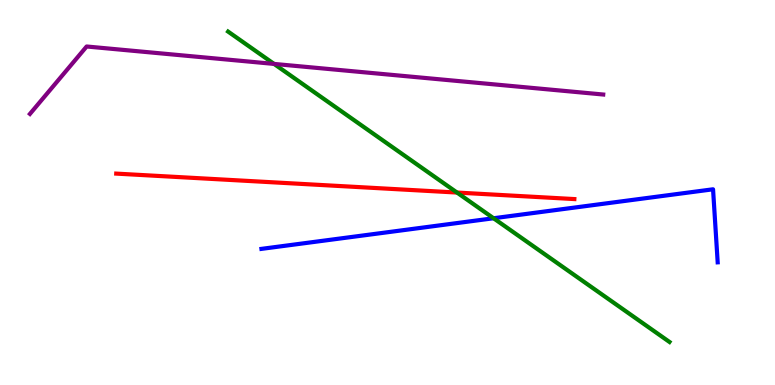[{'lines': ['blue', 'red'], 'intersections': []}, {'lines': ['green', 'red'], 'intersections': [{'x': 5.9, 'y': 5.0}]}, {'lines': ['purple', 'red'], 'intersections': []}, {'lines': ['blue', 'green'], 'intersections': [{'x': 6.37, 'y': 4.33}]}, {'lines': ['blue', 'purple'], 'intersections': []}, {'lines': ['green', 'purple'], 'intersections': [{'x': 3.54, 'y': 8.34}]}]